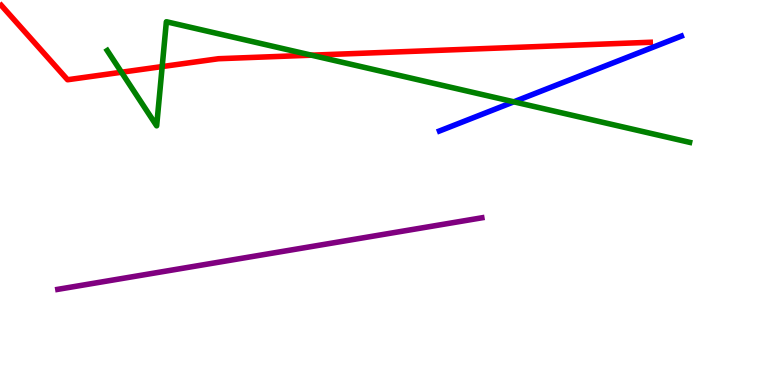[{'lines': ['blue', 'red'], 'intersections': []}, {'lines': ['green', 'red'], 'intersections': [{'x': 1.57, 'y': 8.12}, {'x': 2.09, 'y': 8.27}, {'x': 4.02, 'y': 8.57}]}, {'lines': ['purple', 'red'], 'intersections': []}, {'lines': ['blue', 'green'], 'intersections': [{'x': 6.63, 'y': 7.36}]}, {'lines': ['blue', 'purple'], 'intersections': []}, {'lines': ['green', 'purple'], 'intersections': []}]